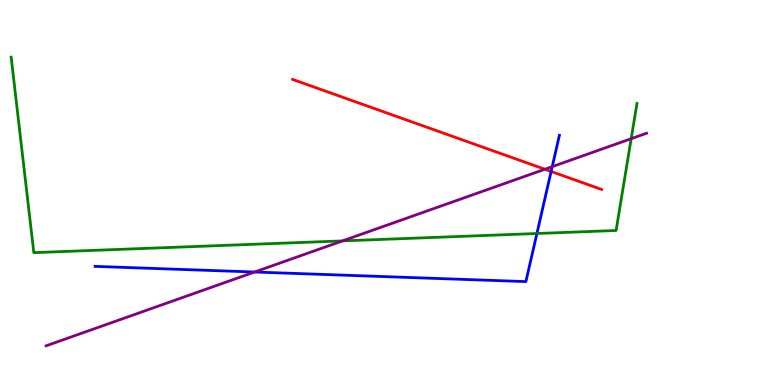[{'lines': ['blue', 'red'], 'intersections': [{'x': 7.11, 'y': 5.55}]}, {'lines': ['green', 'red'], 'intersections': []}, {'lines': ['purple', 'red'], 'intersections': [{'x': 7.03, 'y': 5.6}]}, {'lines': ['blue', 'green'], 'intersections': [{'x': 6.93, 'y': 3.93}]}, {'lines': ['blue', 'purple'], 'intersections': [{'x': 3.29, 'y': 2.93}, {'x': 7.13, 'y': 5.67}]}, {'lines': ['green', 'purple'], 'intersections': [{'x': 4.42, 'y': 3.74}, {'x': 8.14, 'y': 6.4}]}]